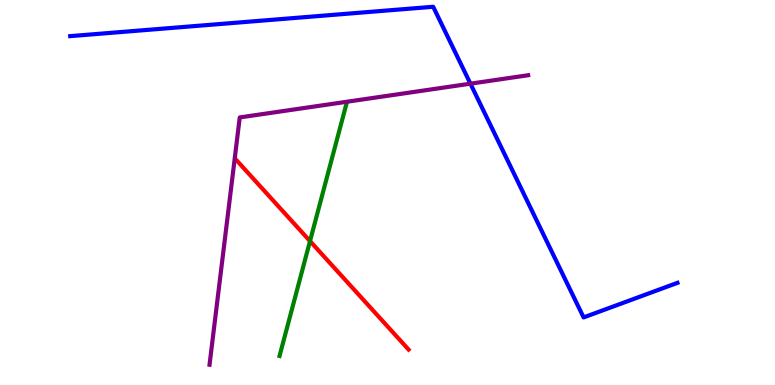[{'lines': ['blue', 'red'], 'intersections': []}, {'lines': ['green', 'red'], 'intersections': [{'x': 4.0, 'y': 3.74}]}, {'lines': ['purple', 'red'], 'intersections': []}, {'lines': ['blue', 'green'], 'intersections': []}, {'lines': ['blue', 'purple'], 'intersections': [{'x': 6.07, 'y': 7.83}]}, {'lines': ['green', 'purple'], 'intersections': []}]